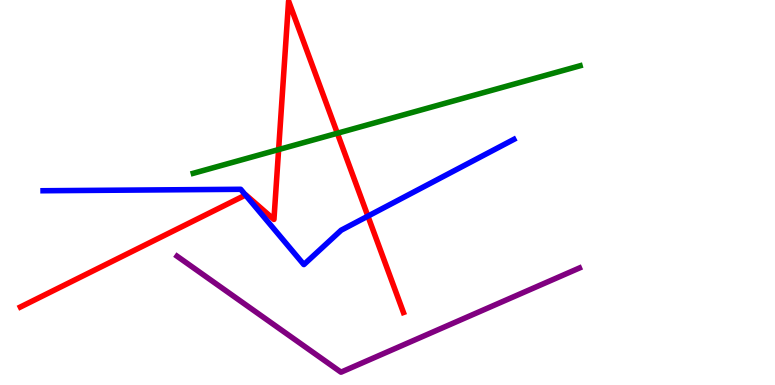[{'lines': ['blue', 'red'], 'intersections': [{'x': 3.17, 'y': 4.93}, {'x': 4.75, 'y': 4.39}]}, {'lines': ['green', 'red'], 'intersections': [{'x': 3.6, 'y': 6.12}, {'x': 4.35, 'y': 6.54}]}, {'lines': ['purple', 'red'], 'intersections': []}, {'lines': ['blue', 'green'], 'intersections': []}, {'lines': ['blue', 'purple'], 'intersections': []}, {'lines': ['green', 'purple'], 'intersections': []}]